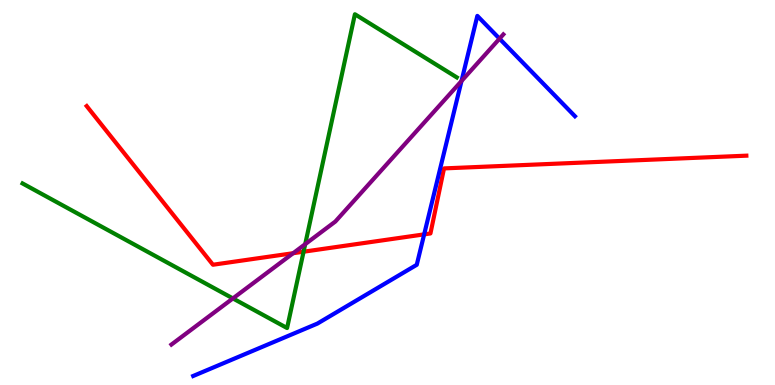[{'lines': ['blue', 'red'], 'intersections': [{'x': 5.47, 'y': 3.91}]}, {'lines': ['green', 'red'], 'intersections': [{'x': 3.92, 'y': 3.46}]}, {'lines': ['purple', 'red'], 'intersections': [{'x': 3.78, 'y': 3.42}]}, {'lines': ['blue', 'green'], 'intersections': []}, {'lines': ['blue', 'purple'], 'intersections': [{'x': 5.95, 'y': 7.9}, {'x': 6.45, 'y': 9.0}]}, {'lines': ['green', 'purple'], 'intersections': [{'x': 3.01, 'y': 2.25}, {'x': 3.94, 'y': 3.66}]}]